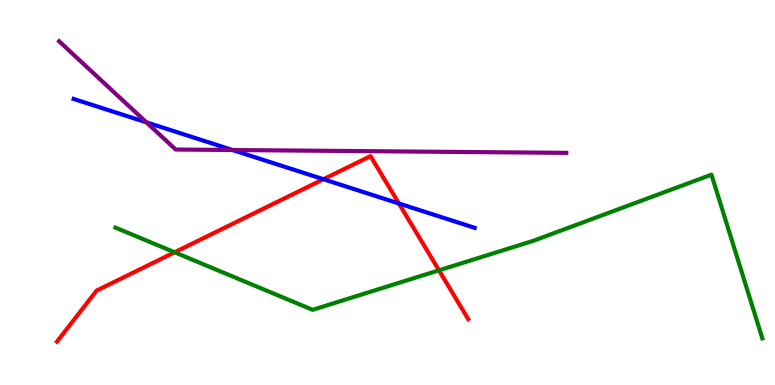[{'lines': ['blue', 'red'], 'intersections': [{'x': 4.17, 'y': 5.34}, {'x': 5.15, 'y': 4.71}]}, {'lines': ['green', 'red'], 'intersections': [{'x': 2.25, 'y': 3.45}, {'x': 5.66, 'y': 2.98}]}, {'lines': ['purple', 'red'], 'intersections': []}, {'lines': ['blue', 'green'], 'intersections': []}, {'lines': ['blue', 'purple'], 'intersections': [{'x': 1.89, 'y': 6.82}, {'x': 3.0, 'y': 6.1}]}, {'lines': ['green', 'purple'], 'intersections': []}]